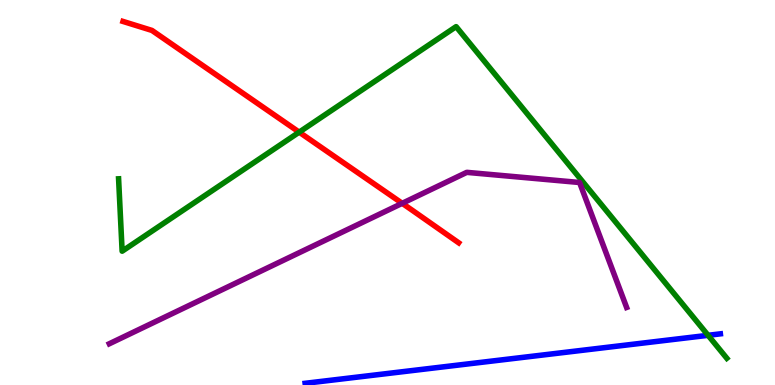[{'lines': ['blue', 'red'], 'intersections': []}, {'lines': ['green', 'red'], 'intersections': [{'x': 3.86, 'y': 6.57}]}, {'lines': ['purple', 'red'], 'intersections': [{'x': 5.19, 'y': 4.72}]}, {'lines': ['blue', 'green'], 'intersections': [{'x': 9.14, 'y': 1.29}]}, {'lines': ['blue', 'purple'], 'intersections': []}, {'lines': ['green', 'purple'], 'intersections': []}]